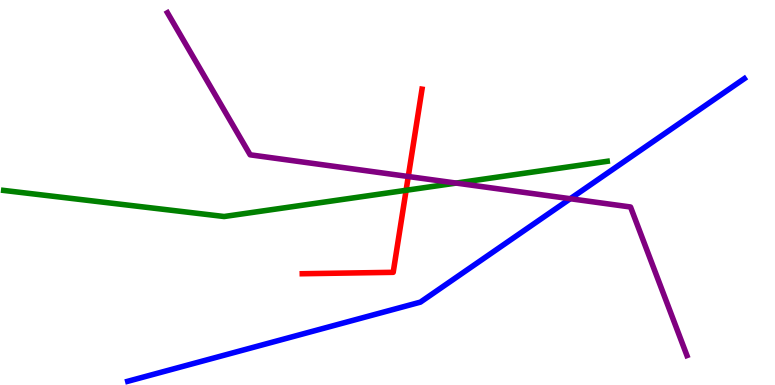[{'lines': ['blue', 'red'], 'intersections': []}, {'lines': ['green', 'red'], 'intersections': [{'x': 5.24, 'y': 5.06}]}, {'lines': ['purple', 'red'], 'intersections': [{'x': 5.27, 'y': 5.42}]}, {'lines': ['blue', 'green'], 'intersections': []}, {'lines': ['blue', 'purple'], 'intersections': [{'x': 7.36, 'y': 4.84}]}, {'lines': ['green', 'purple'], 'intersections': [{'x': 5.89, 'y': 5.24}]}]